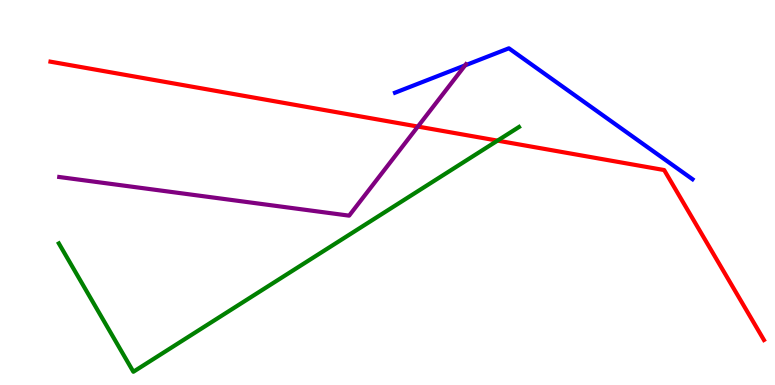[{'lines': ['blue', 'red'], 'intersections': []}, {'lines': ['green', 'red'], 'intersections': [{'x': 6.42, 'y': 6.35}]}, {'lines': ['purple', 'red'], 'intersections': [{'x': 5.39, 'y': 6.71}]}, {'lines': ['blue', 'green'], 'intersections': []}, {'lines': ['blue', 'purple'], 'intersections': [{'x': 6.0, 'y': 8.3}]}, {'lines': ['green', 'purple'], 'intersections': []}]